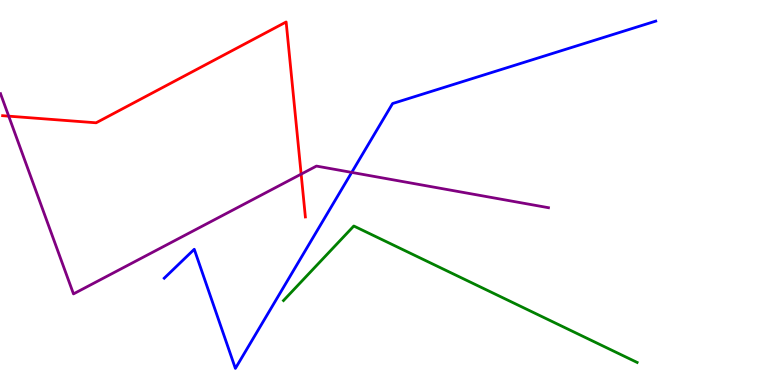[{'lines': ['blue', 'red'], 'intersections': []}, {'lines': ['green', 'red'], 'intersections': []}, {'lines': ['purple', 'red'], 'intersections': [{'x': 0.112, 'y': 6.98}, {'x': 3.89, 'y': 5.48}]}, {'lines': ['blue', 'green'], 'intersections': []}, {'lines': ['blue', 'purple'], 'intersections': [{'x': 4.54, 'y': 5.52}]}, {'lines': ['green', 'purple'], 'intersections': []}]